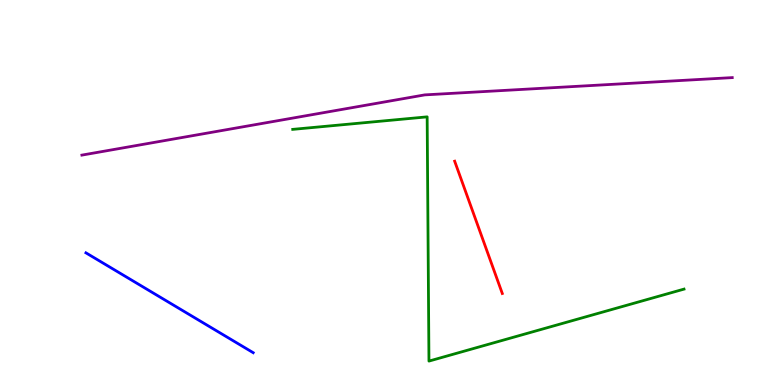[{'lines': ['blue', 'red'], 'intersections': []}, {'lines': ['green', 'red'], 'intersections': []}, {'lines': ['purple', 'red'], 'intersections': []}, {'lines': ['blue', 'green'], 'intersections': []}, {'lines': ['blue', 'purple'], 'intersections': []}, {'lines': ['green', 'purple'], 'intersections': []}]